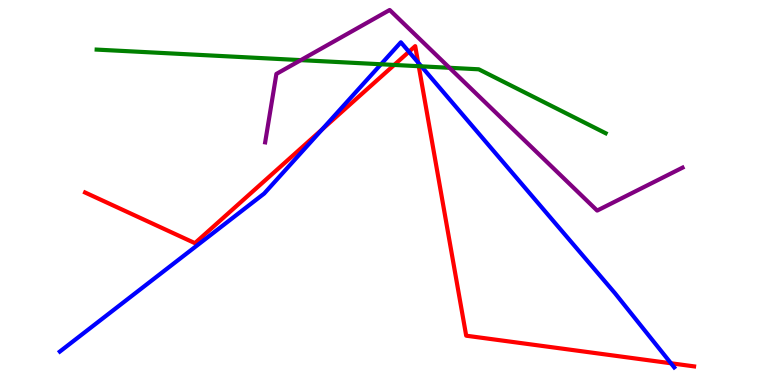[{'lines': ['blue', 'red'], 'intersections': [{'x': 4.16, 'y': 6.64}, {'x': 5.28, 'y': 8.66}, {'x': 5.39, 'y': 8.38}, {'x': 8.66, 'y': 0.565}]}, {'lines': ['green', 'red'], 'intersections': [{'x': 5.09, 'y': 8.31}, {'x': 5.4, 'y': 8.28}]}, {'lines': ['purple', 'red'], 'intersections': []}, {'lines': ['blue', 'green'], 'intersections': [{'x': 4.92, 'y': 8.33}, {'x': 5.44, 'y': 8.28}]}, {'lines': ['blue', 'purple'], 'intersections': []}, {'lines': ['green', 'purple'], 'intersections': [{'x': 3.88, 'y': 8.44}, {'x': 5.8, 'y': 8.24}]}]